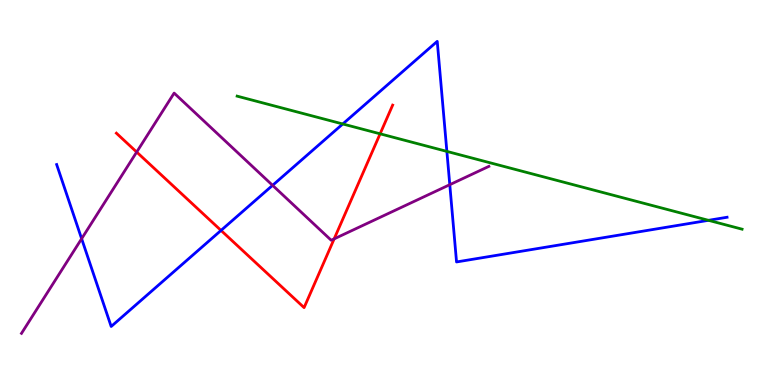[{'lines': ['blue', 'red'], 'intersections': [{'x': 2.85, 'y': 4.01}]}, {'lines': ['green', 'red'], 'intersections': [{'x': 4.9, 'y': 6.52}]}, {'lines': ['purple', 'red'], 'intersections': [{'x': 1.76, 'y': 6.05}, {'x': 4.31, 'y': 3.8}]}, {'lines': ['blue', 'green'], 'intersections': [{'x': 4.42, 'y': 6.78}, {'x': 5.77, 'y': 6.07}, {'x': 9.14, 'y': 4.28}]}, {'lines': ['blue', 'purple'], 'intersections': [{'x': 1.05, 'y': 3.8}, {'x': 3.52, 'y': 5.19}, {'x': 5.8, 'y': 5.2}]}, {'lines': ['green', 'purple'], 'intersections': []}]